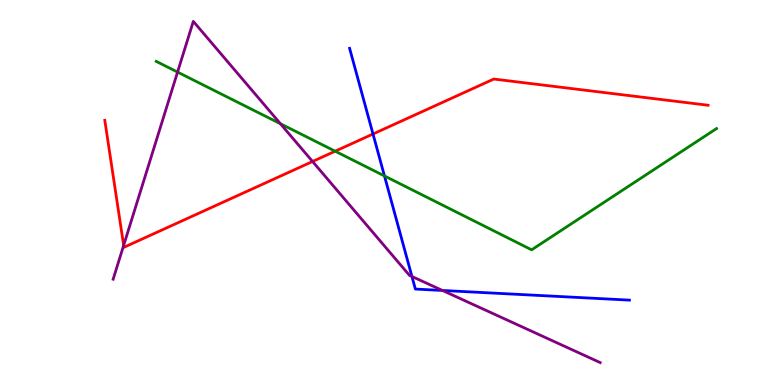[{'lines': ['blue', 'red'], 'intersections': [{'x': 4.81, 'y': 6.52}]}, {'lines': ['green', 'red'], 'intersections': [{'x': 4.32, 'y': 6.07}]}, {'lines': ['purple', 'red'], 'intersections': [{'x': 1.6, 'y': 3.63}, {'x': 4.03, 'y': 5.81}]}, {'lines': ['blue', 'green'], 'intersections': [{'x': 4.96, 'y': 5.43}]}, {'lines': ['blue', 'purple'], 'intersections': [{'x': 5.32, 'y': 2.82}, {'x': 5.71, 'y': 2.46}]}, {'lines': ['green', 'purple'], 'intersections': [{'x': 2.29, 'y': 8.13}, {'x': 3.62, 'y': 6.79}]}]